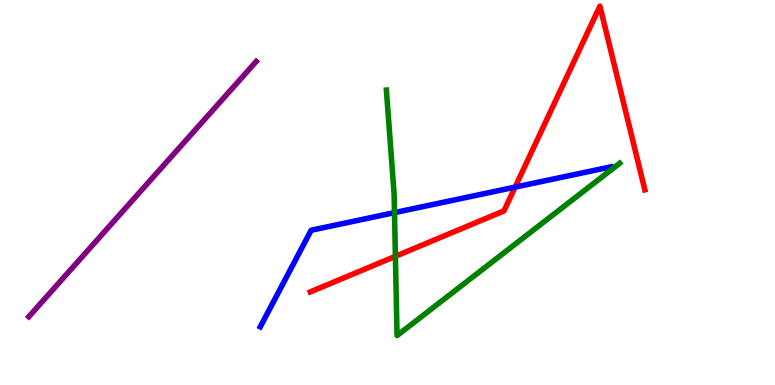[{'lines': ['blue', 'red'], 'intersections': [{'x': 6.65, 'y': 5.14}]}, {'lines': ['green', 'red'], 'intersections': [{'x': 5.1, 'y': 3.34}]}, {'lines': ['purple', 'red'], 'intersections': []}, {'lines': ['blue', 'green'], 'intersections': [{'x': 5.09, 'y': 4.48}]}, {'lines': ['blue', 'purple'], 'intersections': []}, {'lines': ['green', 'purple'], 'intersections': []}]